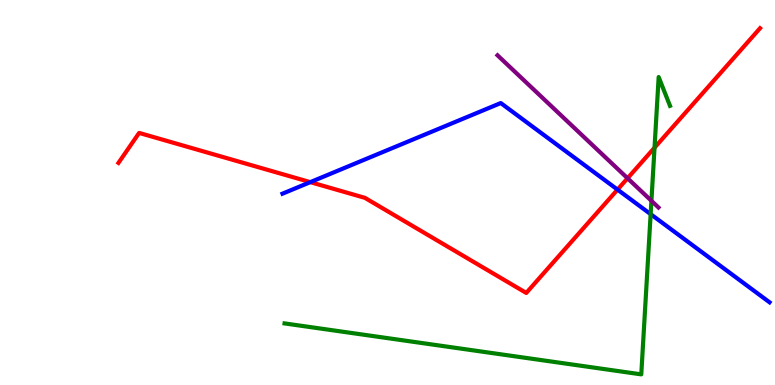[{'lines': ['blue', 'red'], 'intersections': [{'x': 4.0, 'y': 5.27}, {'x': 7.97, 'y': 5.08}]}, {'lines': ['green', 'red'], 'intersections': [{'x': 8.45, 'y': 6.16}]}, {'lines': ['purple', 'red'], 'intersections': [{'x': 8.1, 'y': 5.37}]}, {'lines': ['blue', 'green'], 'intersections': [{'x': 8.4, 'y': 4.44}]}, {'lines': ['blue', 'purple'], 'intersections': []}, {'lines': ['green', 'purple'], 'intersections': [{'x': 8.41, 'y': 4.78}]}]